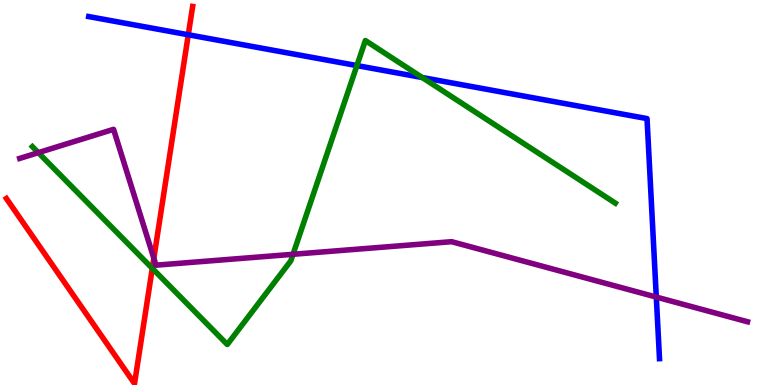[{'lines': ['blue', 'red'], 'intersections': [{'x': 2.43, 'y': 9.1}]}, {'lines': ['green', 'red'], 'intersections': [{'x': 1.96, 'y': 3.03}]}, {'lines': ['purple', 'red'], 'intersections': [{'x': 1.99, 'y': 3.29}]}, {'lines': ['blue', 'green'], 'intersections': [{'x': 4.61, 'y': 8.3}, {'x': 5.45, 'y': 7.99}]}, {'lines': ['blue', 'purple'], 'intersections': [{'x': 8.47, 'y': 2.28}]}, {'lines': ['green', 'purple'], 'intersections': [{'x': 0.494, 'y': 6.03}, {'x': 3.78, 'y': 3.4}]}]